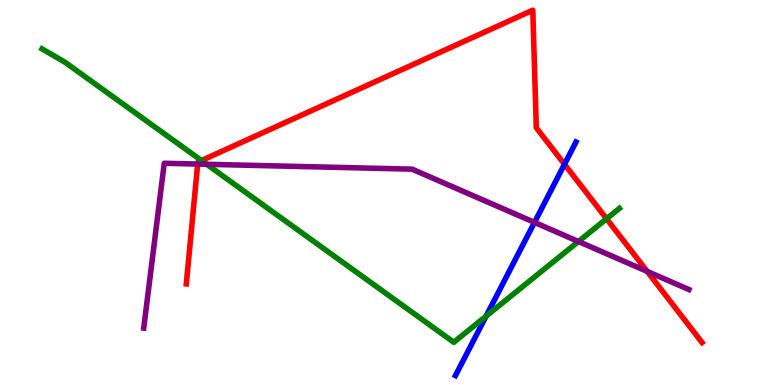[{'lines': ['blue', 'red'], 'intersections': [{'x': 7.28, 'y': 5.73}]}, {'lines': ['green', 'red'], 'intersections': [{'x': 2.6, 'y': 5.83}, {'x': 7.83, 'y': 4.32}]}, {'lines': ['purple', 'red'], 'intersections': [{'x': 2.55, 'y': 5.74}, {'x': 8.35, 'y': 2.95}]}, {'lines': ['blue', 'green'], 'intersections': [{'x': 6.27, 'y': 1.79}]}, {'lines': ['blue', 'purple'], 'intersections': [{'x': 6.9, 'y': 4.22}]}, {'lines': ['green', 'purple'], 'intersections': [{'x': 2.67, 'y': 5.73}, {'x': 7.46, 'y': 3.73}]}]